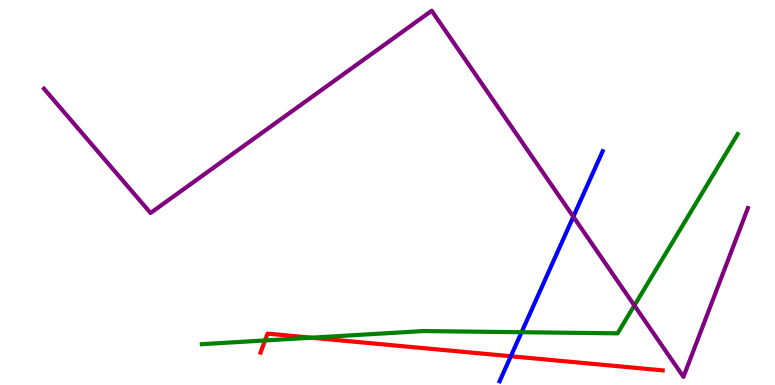[{'lines': ['blue', 'red'], 'intersections': [{'x': 6.59, 'y': 0.747}]}, {'lines': ['green', 'red'], 'intersections': [{'x': 3.42, 'y': 1.16}, {'x': 4.02, 'y': 1.23}]}, {'lines': ['purple', 'red'], 'intersections': []}, {'lines': ['blue', 'green'], 'intersections': [{'x': 6.73, 'y': 1.37}]}, {'lines': ['blue', 'purple'], 'intersections': [{'x': 7.4, 'y': 4.37}]}, {'lines': ['green', 'purple'], 'intersections': [{'x': 8.19, 'y': 2.07}]}]